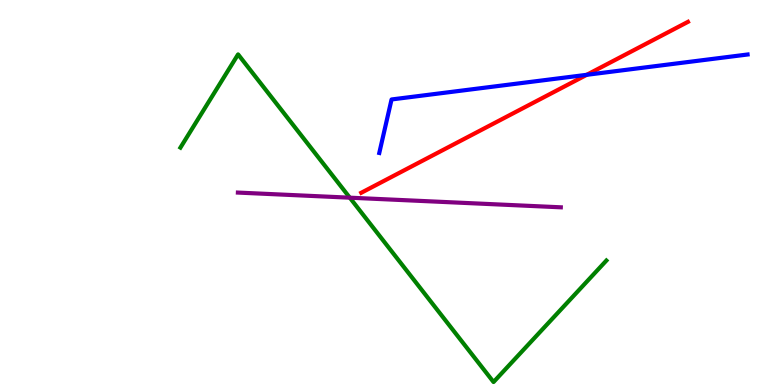[{'lines': ['blue', 'red'], 'intersections': [{'x': 7.57, 'y': 8.06}]}, {'lines': ['green', 'red'], 'intersections': []}, {'lines': ['purple', 'red'], 'intersections': []}, {'lines': ['blue', 'green'], 'intersections': []}, {'lines': ['blue', 'purple'], 'intersections': []}, {'lines': ['green', 'purple'], 'intersections': [{'x': 4.51, 'y': 4.87}]}]